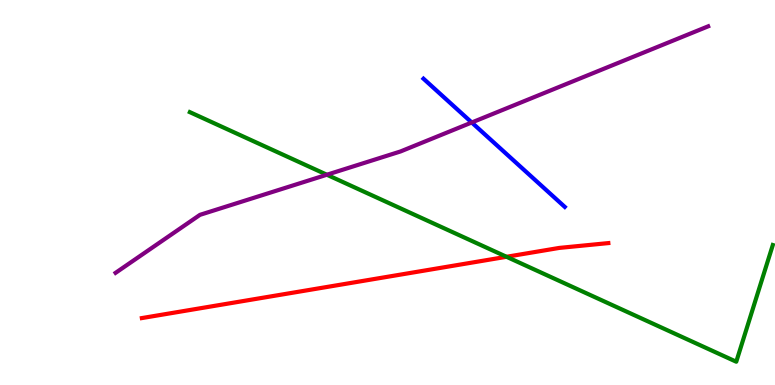[{'lines': ['blue', 'red'], 'intersections': []}, {'lines': ['green', 'red'], 'intersections': [{'x': 6.54, 'y': 3.33}]}, {'lines': ['purple', 'red'], 'intersections': []}, {'lines': ['blue', 'green'], 'intersections': []}, {'lines': ['blue', 'purple'], 'intersections': [{'x': 6.09, 'y': 6.82}]}, {'lines': ['green', 'purple'], 'intersections': [{'x': 4.22, 'y': 5.46}]}]